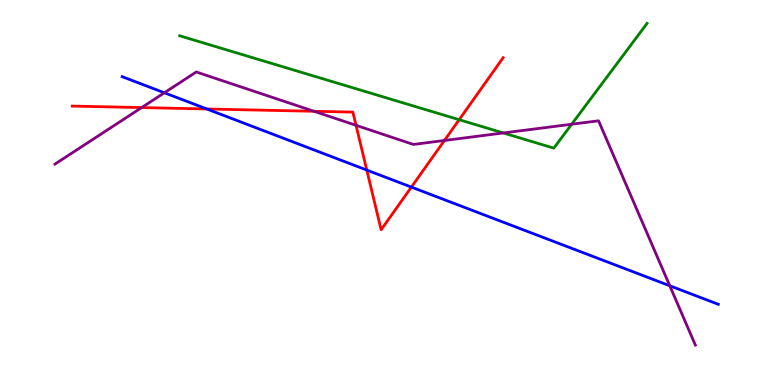[{'lines': ['blue', 'red'], 'intersections': [{'x': 2.67, 'y': 7.17}, {'x': 4.73, 'y': 5.58}, {'x': 5.31, 'y': 5.14}]}, {'lines': ['green', 'red'], 'intersections': [{'x': 5.92, 'y': 6.89}]}, {'lines': ['purple', 'red'], 'intersections': [{'x': 1.83, 'y': 7.21}, {'x': 4.05, 'y': 7.11}, {'x': 4.59, 'y': 6.75}, {'x': 5.73, 'y': 6.35}]}, {'lines': ['blue', 'green'], 'intersections': []}, {'lines': ['blue', 'purple'], 'intersections': [{'x': 2.12, 'y': 7.59}, {'x': 8.64, 'y': 2.58}]}, {'lines': ['green', 'purple'], 'intersections': [{'x': 6.49, 'y': 6.55}, {'x': 7.38, 'y': 6.77}]}]